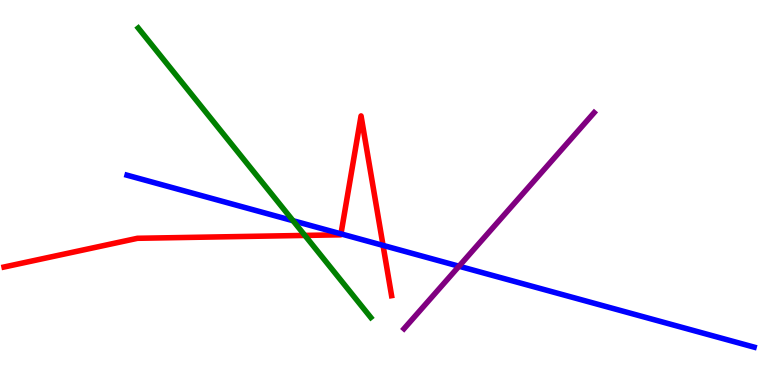[{'lines': ['blue', 'red'], 'intersections': [{'x': 4.4, 'y': 3.93}, {'x': 4.94, 'y': 3.63}]}, {'lines': ['green', 'red'], 'intersections': [{'x': 3.93, 'y': 3.89}]}, {'lines': ['purple', 'red'], 'intersections': []}, {'lines': ['blue', 'green'], 'intersections': [{'x': 3.78, 'y': 4.27}]}, {'lines': ['blue', 'purple'], 'intersections': [{'x': 5.92, 'y': 3.09}]}, {'lines': ['green', 'purple'], 'intersections': []}]